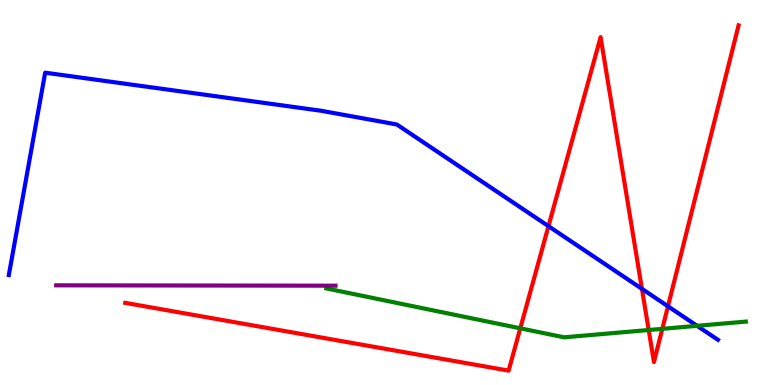[{'lines': ['blue', 'red'], 'intersections': [{'x': 7.08, 'y': 4.13}, {'x': 8.28, 'y': 2.5}, {'x': 8.62, 'y': 2.04}]}, {'lines': ['green', 'red'], 'intersections': [{'x': 6.71, 'y': 1.47}, {'x': 8.37, 'y': 1.43}, {'x': 8.55, 'y': 1.46}]}, {'lines': ['purple', 'red'], 'intersections': []}, {'lines': ['blue', 'green'], 'intersections': [{'x': 8.99, 'y': 1.54}]}, {'lines': ['blue', 'purple'], 'intersections': []}, {'lines': ['green', 'purple'], 'intersections': []}]